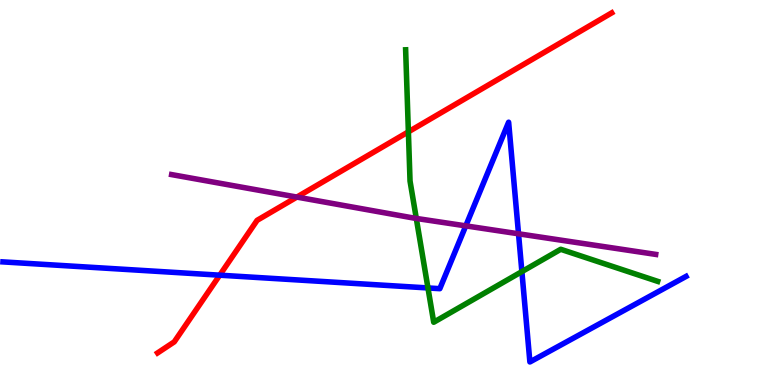[{'lines': ['blue', 'red'], 'intersections': [{'x': 2.84, 'y': 2.85}]}, {'lines': ['green', 'red'], 'intersections': [{'x': 5.27, 'y': 6.58}]}, {'lines': ['purple', 'red'], 'intersections': [{'x': 3.83, 'y': 4.88}]}, {'lines': ['blue', 'green'], 'intersections': [{'x': 5.52, 'y': 2.52}, {'x': 6.73, 'y': 2.95}]}, {'lines': ['blue', 'purple'], 'intersections': [{'x': 6.01, 'y': 4.13}, {'x': 6.69, 'y': 3.93}]}, {'lines': ['green', 'purple'], 'intersections': [{'x': 5.37, 'y': 4.33}]}]